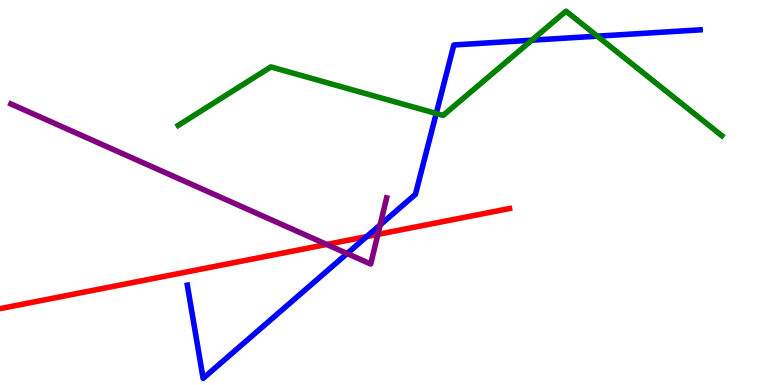[{'lines': ['blue', 'red'], 'intersections': [{'x': 4.73, 'y': 3.86}]}, {'lines': ['green', 'red'], 'intersections': []}, {'lines': ['purple', 'red'], 'intersections': [{'x': 4.22, 'y': 3.65}, {'x': 4.88, 'y': 3.91}]}, {'lines': ['blue', 'green'], 'intersections': [{'x': 5.63, 'y': 7.05}, {'x': 6.86, 'y': 8.96}, {'x': 7.71, 'y': 9.06}]}, {'lines': ['blue', 'purple'], 'intersections': [{'x': 4.48, 'y': 3.41}, {'x': 4.9, 'y': 4.16}]}, {'lines': ['green', 'purple'], 'intersections': []}]